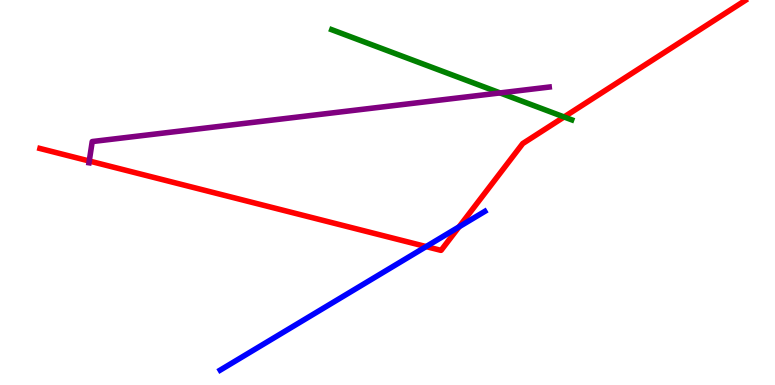[{'lines': ['blue', 'red'], 'intersections': [{'x': 5.5, 'y': 3.6}, {'x': 5.92, 'y': 4.11}]}, {'lines': ['green', 'red'], 'intersections': [{'x': 7.28, 'y': 6.96}]}, {'lines': ['purple', 'red'], 'intersections': [{'x': 1.15, 'y': 5.82}]}, {'lines': ['blue', 'green'], 'intersections': []}, {'lines': ['blue', 'purple'], 'intersections': []}, {'lines': ['green', 'purple'], 'intersections': [{'x': 6.45, 'y': 7.59}]}]